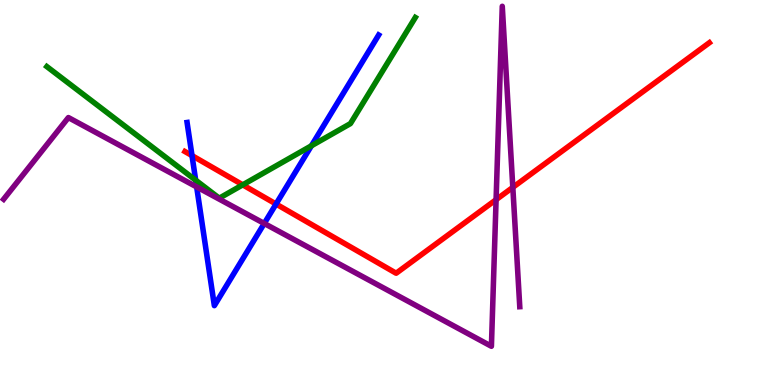[{'lines': ['blue', 'red'], 'intersections': [{'x': 2.48, 'y': 5.96}, {'x': 3.56, 'y': 4.7}]}, {'lines': ['green', 'red'], 'intersections': [{'x': 3.13, 'y': 5.2}]}, {'lines': ['purple', 'red'], 'intersections': [{'x': 6.4, 'y': 4.81}, {'x': 6.62, 'y': 5.13}]}, {'lines': ['blue', 'green'], 'intersections': [{'x': 2.52, 'y': 5.32}, {'x': 4.02, 'y': 6.21}]}, {'lines': ['blue', 'purple'], 'intersections': [{'x': 2.54, 'y': 5.14}, {'x': 3.41, 'y': 4.2}]}, {'lines': ['green', 'purple'], 'intersections': []}]